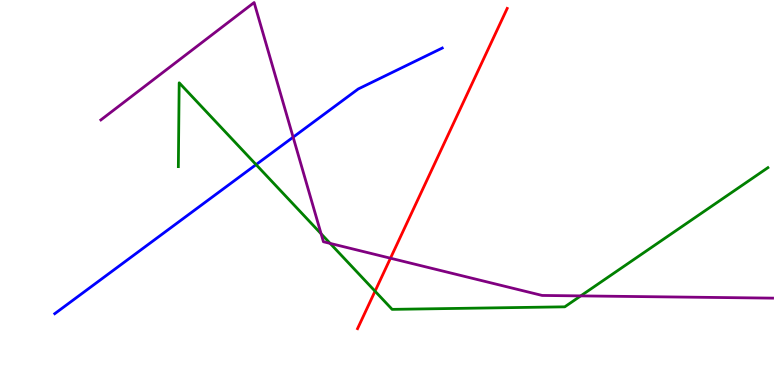[{'lines': ['blue', 'red'], 'intersections': []}, {'lines': ['green', 'red'], 'intersections': [{'x': 4.84, 'y': 2.44}]}, {'lines': ['purple', 'red'], 'intersections': [{'x': 5.04, 'y': 3.29}]}, {'lines': ['blue', 'green'], 'intersections': [{'x': 3.3, 'y': 5.72}]}, {'lines': ['blue', 'purple'], 'intersections': [{'x': 3.78, 'y': 6.44}]}, {'lines': ['green', 'purple'], 'intersections': [{'x': 4.14, 'y': 3.93}, {'x': 4.26, 'y': 3.68}, {'x': 7.49, 'y': 2.31}]}]